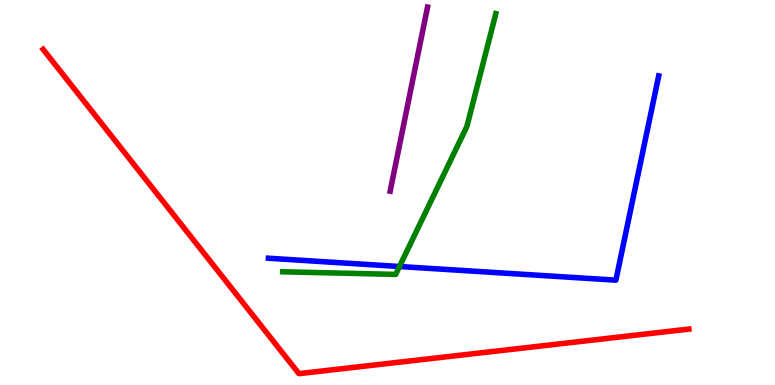[{'lines': ['blue', 'red'], 'intersections': []}, {'lines': ['green', 'red'], 'intersections': []}, {'lines': ['purple', 'red'], 'intersections': []}, {'lines': ['blue', 'green'], 'intersections': [{'x': 5.15, 'y': 3.08}]}, {'lines': ['blue', 'purple'], 'intersections': []}, {'lines': ['green', 'purple'], 'intersections': []}]